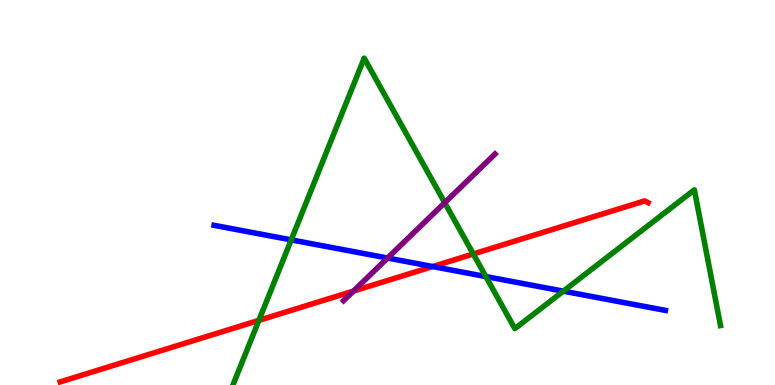[{'lines': ['blue', 'red'], 'intersections': [{'x': 5.58, 'y': 3.08}]}, {'lines': ['green', 'red'], 'intersections': [{'x': 3.34, 'y': 1.68}, {'x': 6.11, 'y': 3.4}]}, {'lines': ['purple', 'red'], 'intersections': [{'x': 4.56, 'y': 2.44}]}, {'lines': ['blue', 'green'], 'intersections': [{'x': 3.76, 'y': 3.77}, {'x': 6.27, 'y': 2.82}, {'x': 7.27, 'y': 2.44}]}, {'lines': ['blue', 'purple'], 'intersections': [{'x': 5.0, 'y': 3.3}]}, {'lines': ['green', 'purple'], 'intersections': [{'x': 5.74, 'y': 4.73}]}]